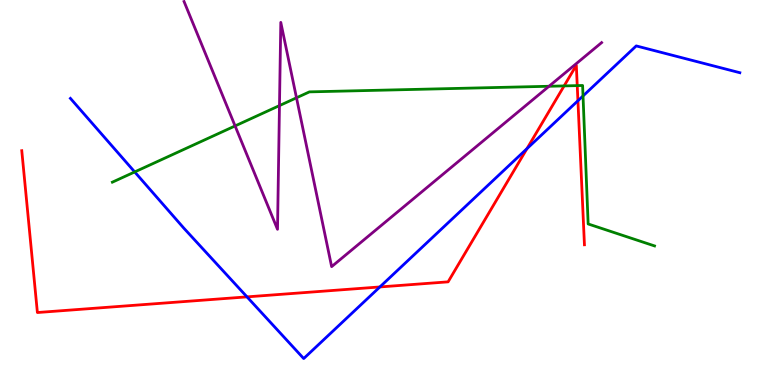[{'lines': ['blue', 'red'], 'intersections': [{'x': 3.19, 'y': 2.29}, {'x': 4.9, 'y': 2.55}, {'x': 6.8, 'y': 6.14}, {'x': 7.46, 'y': 7.38}]}, {'lines': ['green', 'red'], 'intersections': [{'x': 7.28, 'y': 7.77}, {'x': 7.45, 'y': 7.78}]}, {'lines': ['purple', 'red'], 'intersections': []}, {'lines': ['blue', 'green'], 'intersections': [{'x': 1.74, 'y': 5.53}, {'x': 7.52, 'y': 7.51}]}, {'lines': ['blue', 'purple'], 'intersections': []}, {'lines': ['green', 'purple'], 'intersections': [{'x': 3.03, 'y': 6.73}, {'x': 3.61, 'y': 7.26}, {'x': 3.83, 'y': 7.46}, {'x': 7.08, 'y': 7.76}]}]